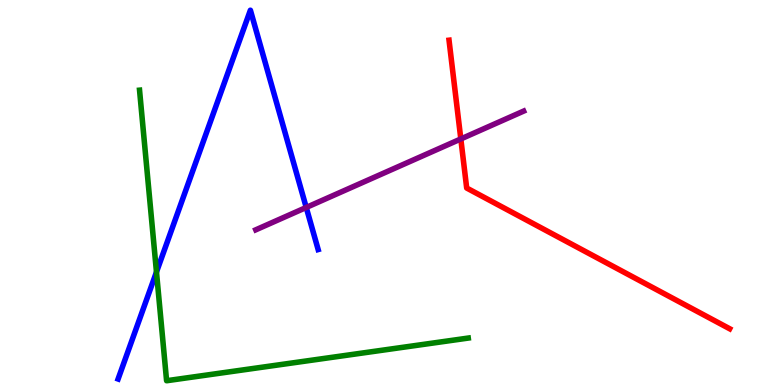[{'lines': ['blue', 'red'], 'intersections': []}, {'lines': ['green', 'red'], 'intersections': []}, {'lines': ['purple', 'red'], 'intersections': [{'x': 5.95, 'y': 6.39}]}, {'lines': ['blue', 'green'], 'intersections': [{'x': 2.02, 'y': 2.93}]}, {'lines': ['blue', 'purple'], 'intersections': [{'x': 3.95, 'y': 4.61}]}, {'lines': ['green', 'purple'], 'intersections': []}]